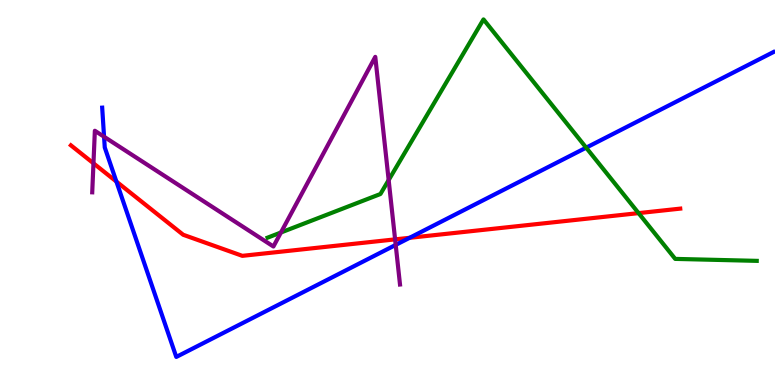[{'lines': ['blue', 'red'], 'intersections': [{'x': 1.5, 'y': 5.28}, {'x': 5.29, 'y': 3.82}]}, {'lines': ['green', 'red'], 'intersections': [{'x': 8.24, 'y': 4.46}]}, {'lines': ['purple', 'red'], 'intersections': [{'x': 1.21, 'y': 5.76}, {'x': 5.1, 'y': 3.78}]}, {'lines': ['blue', 'green'], 'intersections': [{'x': 7.56, 'y': 6.16}]}, {'lines': ['blue', 'purple'], 'intersections': [{'x': 1.34, 'y': 6.45}, {'x': 5.11, 'y': 3.64}]}, {'lines': ['green', 'purple'], 'intersections': [{'x': 3.62, 'y': 3.96}, {'x': 5.01, 'y': 5.32}]}]